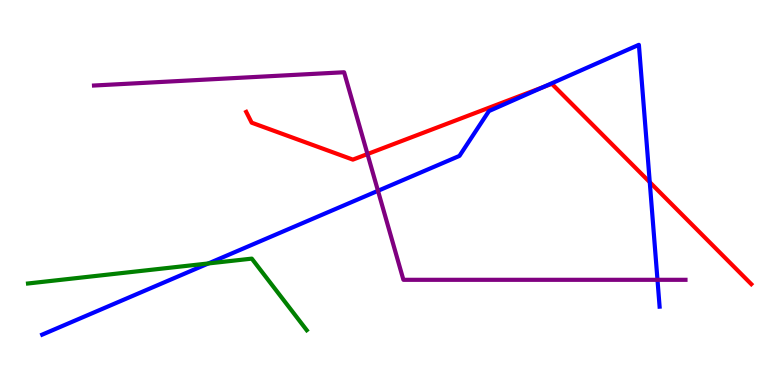[{'lines': ['blue', 'red'], 'intersections': [{'x': 7.01, 'y': 7.74}, {'x': 8.38, 'y': 5.27}]}, {'lines': ['green', 'red'], 'intersections': []}, {'lines': ['purple', 'red'], 'intersections': [{'x': 4.74, 'y': 6.0}]}, {'lines': ['blue', 'green'], 'intersections': [{'x': 2.69, 'y': 3.16}]}, {'lines': ['blue', 'purple'], 'intersections': [{'x': 4.88, 'y': 5.04}, {'x': 8.48, 'y': 2.73}]}, {'lines': ['green', 'purple'], 'intersections': []}]